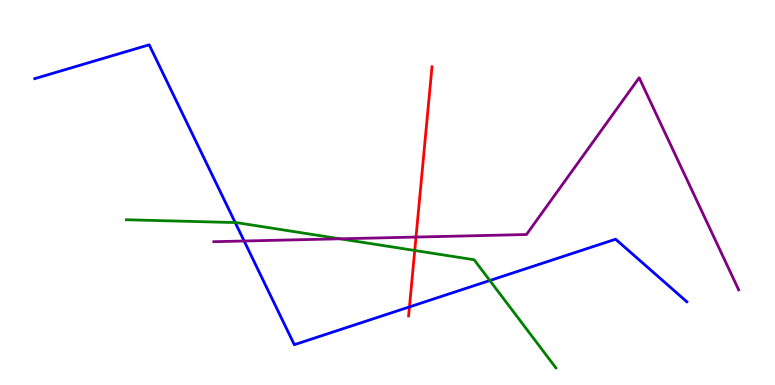[{'lines': ['blue', 'red'], 'intersections': [{'x': 5.28, 'y': 2.03}]}, {'lines': ['green', 'red'], 'intersections': [{'x': 5.35, 'y': 3.49}]}, {'lines': ['purple', 'red'], 'intersections': [{'x': 5.37, 'y': 3.84}]}, {'lines': ['blue', 'green'], 'intersections': [{'x': 3.04, 'y': 4.22}, {'x': 6.32, 'y': 2.71}]}, {'lines': ['blue', 'purple'], 'intersections': [{'x': 3.15, 'y': 3.74}]}, {'lines': ['green', 'purple'], 'intersections': [{'x': 4.39, 'y': 3.8}]}]